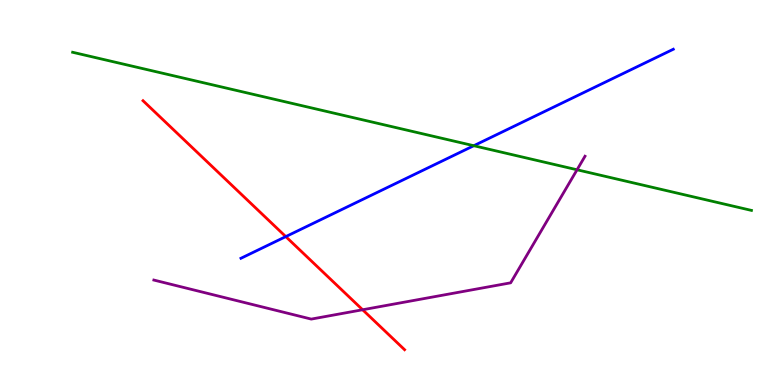[{'lines': ['blue', 'red'], 'intersections': [{'x': 3.69, 'y': 3.85}]}, {'lines': ['green', 'red'], 'intersections': []}, {'lines': ['purple', 'red'], 'intersections': [{'x': 4.68, 'y': 1.95}]}, {'lines': ['blue', 'green'], 'intersections': [{'x': 6.11, 'y': 6.22}]}, {'lines': ['blue', 'purple'], 'intersections': []}, {'lines': ['green', 'purple'], 'intersections': [{'x': 7.45, 'y': 5.59}]}]